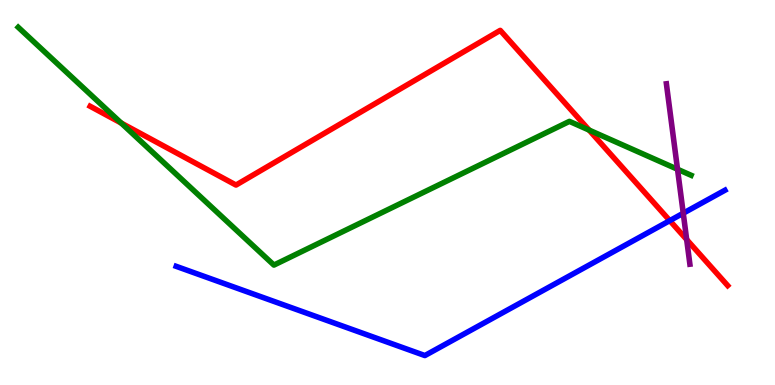[{'lines': ['blue', 'red'], 'intersections': [{'x': 8.64, 'y': 4.27}]}, {'lines': ['green', 'red'], 'intersections': [{'x': 1.56, 'y': 6.8}, {'x': 7.6, 'y': 6.62}]}, {'lines': ['purple', 'red'], 'intersections': [{'x': 8.86, 'y': 3.78}]}, {'lines': ['blue', 'green'], 'intersections': []}, {'lines': ['blue', 'purple'], 'intersections': [{'x': 8.82, 'y': 4.46}]}, {'lines': ['green', 'purple'], 'intersections': [{'x': 8.74, 'y': 5.6}]}]